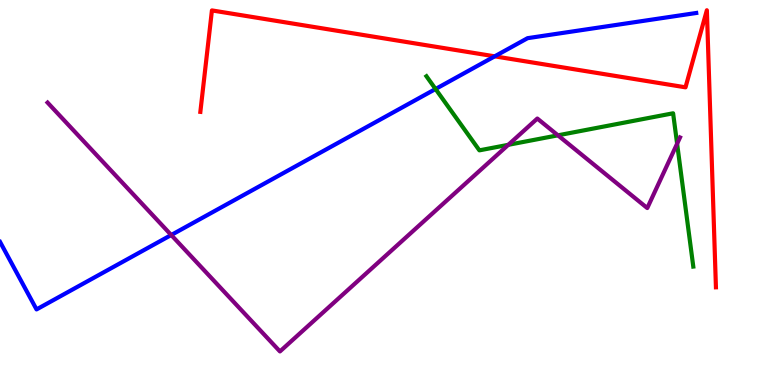[{'lines': ['blue', 'red'], 'intersections': [{'x': 6.38, 'y': 8.54}]}, {'lines': ['green', 'red'], 'intersections': []}, {'lines': ['purple', 'red'], 'intersections': []}, {'lines': ['blue', 'green'], 'intersections': [{'x': 5.62, 'y': 7.69}]}, {'lines': ['blue', 'purple'], 'intersections': [{'x': 2.21, 'y': 3.9}]}, {'lines': ['green', 'purple'], 'intersections': [{'x': 6.56, 'y': 6.24}, {'x': 7.2, 'y': 6.49}, {'x': 8.74, 'y': 6.27}]}]